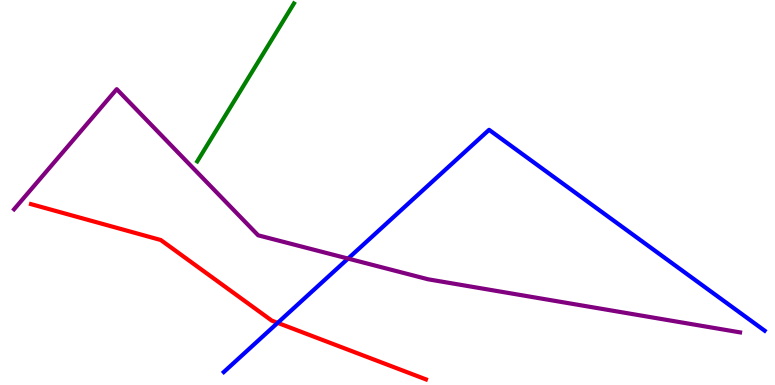[{'lines': ['blue', 'red'], 'intersections': [{'x': 3.58, 'y': 1.61}]}, {'lines': ['green', 'red'], 'intersections': []}, {'lines': ['purple', 'red'], 'intersections': []}, {'lines': ['blue', 'green'], 'intersections': []}, {'lines': ['blue', 'purple'], 'intersections': [{'x': 4.49, 'y': 3.28}]}, {'lines': ['green', 'purple'], 'intersections': []}]